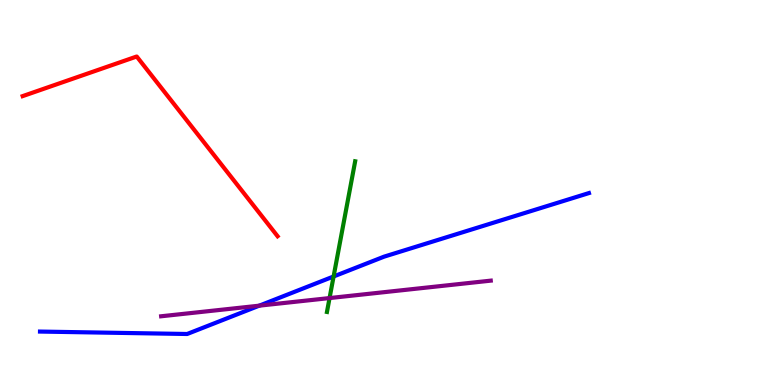[{'lines': ['blue', 'red'], 'intersections': []}, {'lines': ['green', 'red'], 'intersections': []}, {'lines': ['purple', 'red'], 'intersections': []}, {'lines': ['blue', 'green'], 'intersections': [{'x': 4.3, 'y': 2.82}]}, {'lines': ['blue', 'purple'], 'intersections': [{'x': 3.35, 'y': 2.06}]}, {'lines': ['green', 'purple'], 'intersections': [{'x': 4.25, 'y': 2.26}]}]